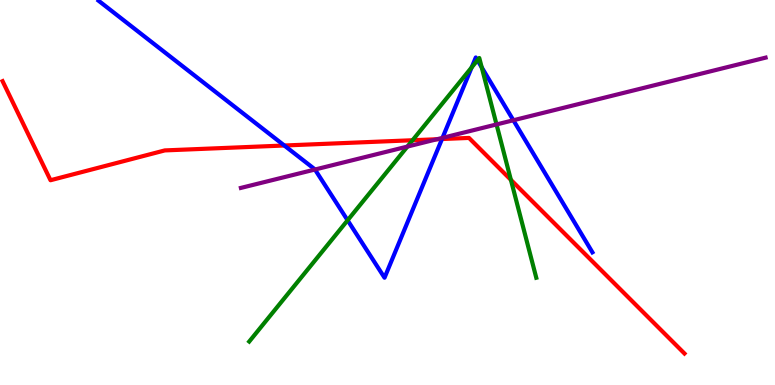[{'lines': ['blue', 'red'], 'intersections': [{'x': 3.67, 'y': 6.22}, {'x': 5.7, 'y': 6.39}]}, {'lines': ['green', 'red'], 'intersections': [{'x': 5.32, 'y': 6.36}, {'x': 6.59, 'y': 5.33}]}, {'lines': ['purple', 'red'], 'intersections': [{'x': 5.64, 'y': 6.38}]}, {'lines': ['blue', 'green'], 'intersections': [{'x': 4.49, 'y': 4.28}, {'x': 6.09, 'y': 8.25}, {'x': 6.16, 'y': 8.44}, {'x': 6.22, 'y': 8.25}]}, {'lines': ['blue', 'purple'], 'intersections': [{'x': 4.06, 'y': 5.6}, {'x': 5.71, 'y': 6.42}, {'x': 6.62, 'y': 6.88}]}, {'lines': ['green', 'purple'], 'intersections': [{'x': 5.26, 'y': 6.19}, {'x': 6.41, 'y': 6.77}]}]